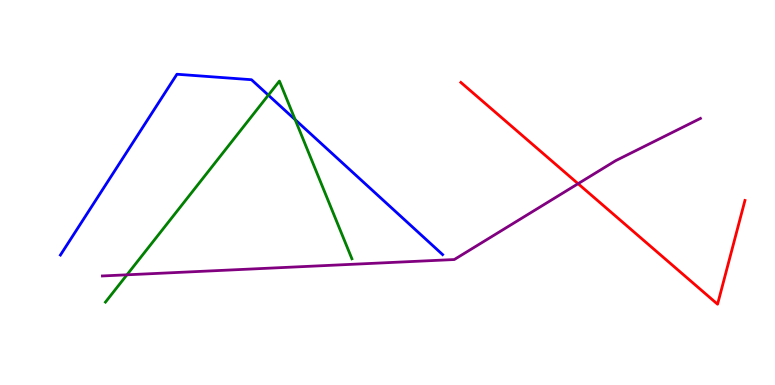[{'lines': ['blue', 'red'], 'intersections': []}, {'lines': ['green', 'red'], 'intersections': []}, {'lines': ['purple', 'red'], 'intersections': [{'x': 7.46, 'y': 5.23}]}, {'lines': ['blue', 'green'], 'intersections': [{'x': 3.46, 'y': 7.53}, {'x': 3.81, 'y': 6.89}]}, {'lines': ['blue', 'purple'], 'intersections': []}, {'lines': ['green', 'purple'], 'intersections': [{'x': 1.64, 'y': 2.86}]}]